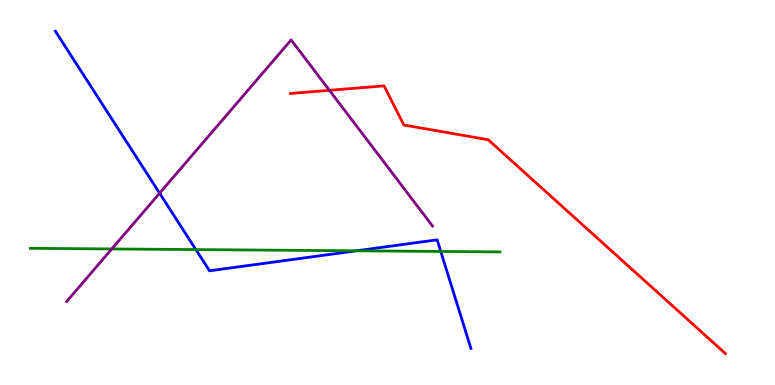[{'lines': ['blue', 'red'], 'intersections': []}, {'lines': ['green', 'red'], 'intersections': []}, {'lines': ['purple', 'red'], 'intersections': [{'x': 4.25, 'y': 7.65}]}, {'lines': ['blue', 'green'], 'intersections': [{'x': 2.53, 'y': 3.52}, {'x': 4.6, 'y': 3.49}, {'x': 5.69, 'y': 3.47}]}, {'lines': ['blue', 'purple'], 'intersections': [{'x': 2.06, 'y': 4.98}]}, {'lines': ['green', 'purple'], 'intersections': [{'x': 1.44, 'y': 3.53}]}]